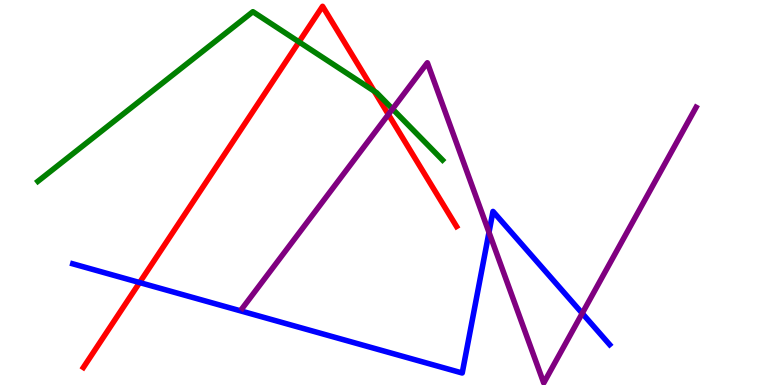[{'lines': ['blue', 'red'], 'intersections': [{'x': 1.8, 'y': 2.66}]}, {'lines': ['green', 'red'], 'intersections': [{'x': 3.86, 'y': 8.91}, {'x': 4.83, 'y': 7.63}]}, {'lines': ['purple', 'red'], 'intersections': [{'x': 5.01, 'y': 7.03}]}, {'lines': ['blue', 'green'], 'intersections': []}, {'lines': ['blue', 'purple'], 'intersections': [{'x': 6.31, 'y': 3.96}, {'x': 7.51, 'y': 1.86}]}, {'lines': ['green', 'purple'], 'intersections': [{'x': 5.06, 'y': 7.17}]}]